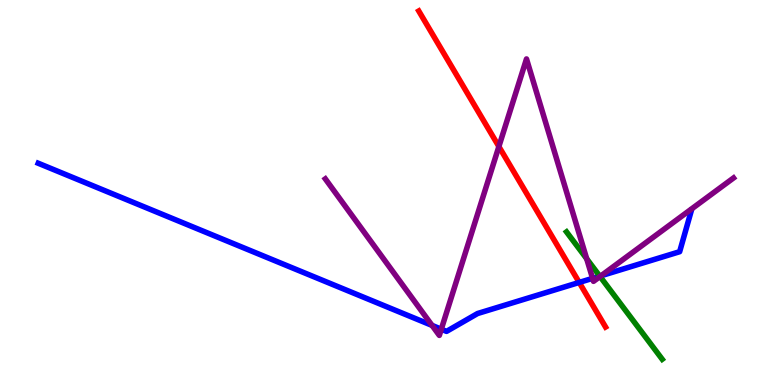[{'lines': ['blue', 'red'], 'intersections': [{'x': 7.47, 'y': 2.66}]}, {'lines': ['green', 'red'], 'intersections': []}, {'lines': ['purple', 'red'], 'intersections': [{'x': 6.44, 'y': 6.19}]}, {'lines': ['blue', 'green'], 'intersections': [{'x': 7.74, 'y': 2.83}]}, {'lines': ['blue', 'purple'], 'intersections': [{'x': 5.57, 'y': 1.55}, {'x': 5.69, 'y': 1.45}, {'x': 7.65, 'y': 2.77}, {'x': 7.76, 'y': 2.84}]}, {'lines': ['green', 'purple'], 'intersections': [{'x': 7.57, 'y': 3.28}, {'x': 7.74, 'y': 2.82}]}]